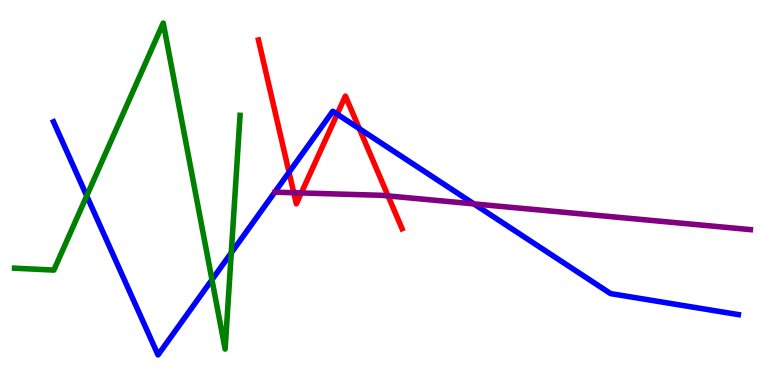[{'lines': ['blue', 'red'], 'intersections': [{'x': 3.73, 'y': 5.53}, {'x': 4.35, 'y': 7.04}, {'x': 4.64, 'y': 6.66}]}, {'lines': ['green', 'red'], 'intersections': []}, {'lines': ['purple', 'red'], 'intersections': [{'x': 3.79, 'y': 4.99}, {'x': 3.89, 'y': 4.99}, {'x': 5.01, 'y': 4.91}]}, {'lines': ['blue', 'green'], 'intersections': [{'x': 1.12, 'y': 4.91}, {'x': 2.73, 'y': 2.73}, {'x': 2.98, 'y': 3.43}]}, {'lines': ['blue', 'purple'], 'intersections': [{'x': 6.11, 'y': 4.7}]}, {'lines': ['green', 'purple'], 'intersections': []}]